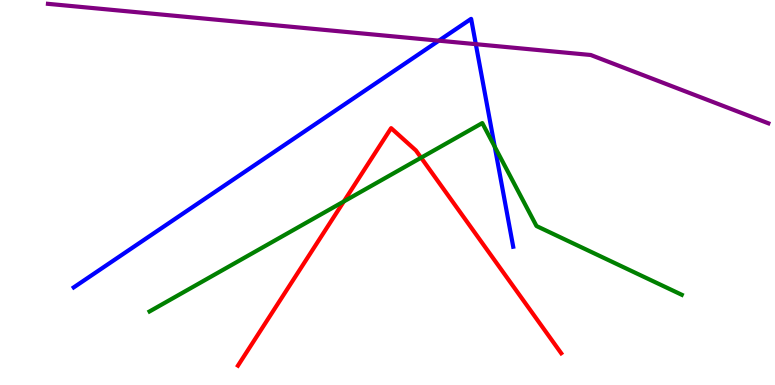[{'lines': ['blue', 'red'], 'intersections': []}, {'lines': ['green', 'red'], 'intersections': [{'x': 4.44, 'y': 4.77}, {'x': 5.43, 'y': 5.9}]}, {'lines': ['purple', 'red'], 'intersections': []}, {'lines': ['blue', 'green'], 'intersections': [{'x': 6.38, 'y': 6.19}]}, {'lines': ['blue', 'purple'], 'intersections': [{'x': 5.66, 'y': 8.94}, {'x': 6.14, 'y': 8.85}]}, {'lines': ['green', 'purple'], 'intersections': []}]